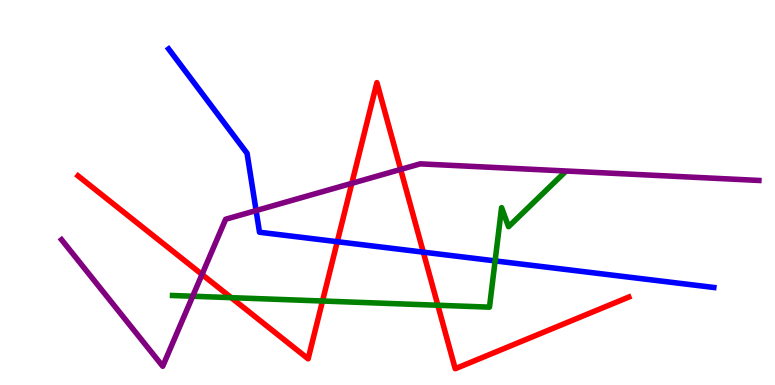[{'lines': ['blue', 'red'], 'intersections': [{'x': 4.35, 'y': 3.72}, {'x': 5.46, 'y': 3.45}]}, {'lines': ['green', 'red'], 'intersections': [{'x': 2.98, 'y': 2.27}, {'x': 4.16, 'y': 2.18}, {'x': 5.65, 'y': 2.07}]}, {'lines': ['purple', 'red'], 'intersections': [{'x': 2.61, 'y': 2.87}, {'x': 4.54, 'y': 5.24}, {'x': 5.17, 'y': 5.6}]}, {'lines': ['blue', 'green'], 'intersections': [{'x': 6.39, 'y': 3.22}]}, {'lines': ['blue', 'purple'], 'intersections': [{'x': 3.3, 'y': 4.53}]}, {'lines': ['green', 'purple'], 'intersections': [{'x': 2.49, 'y': 2.31}]}]